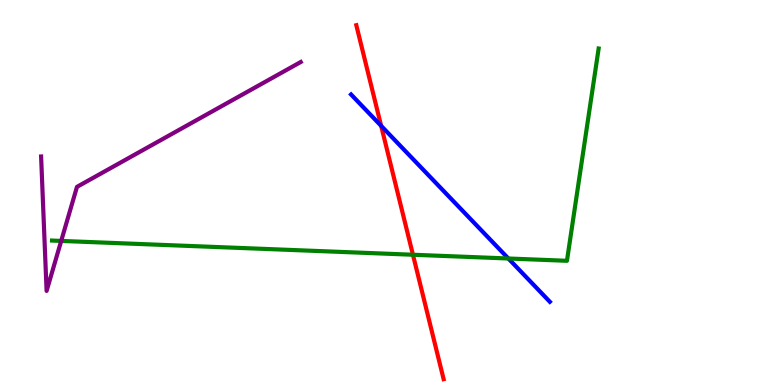[{'lines': ['blue', 'red'], 'intersections': [{'x': 4.92, 'y': 6.73}]}, {'lines': ['green', 'red'], 'intersections': [{'x': 5.33, 'y': 3.38}]}, {'lines': ['purple', 'red'], 'intersections': []}, {'lines': ['blue', 'green'], 'intersections': [{'x': 6.56, 'y': 3.29}]}, {'lines': ['blue', 'purple'], 'intersections': []}, {'lines': ['green', 'purple'], 'intersections': [{'x': 0.79, 'y': 3.74}]}]